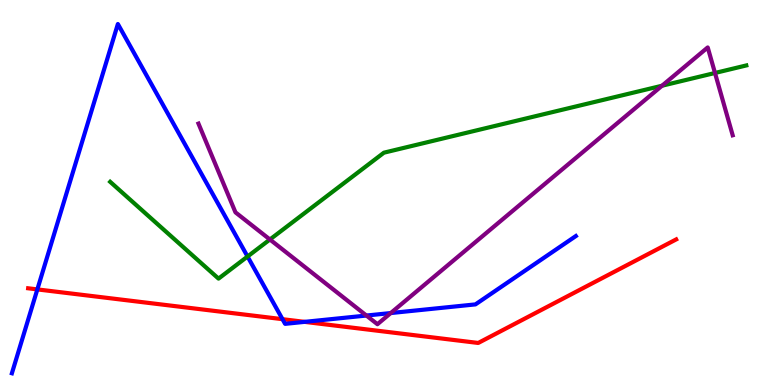[{'lines': ['blue', 'red'], 'intersections': [{'x': 0.482, 'y': 2.48}, {'x': 3.65, 'y': 1.71}, {'x': 3.93, 'y': 1.64}]}, {'lines': ['green', 'red'], 'intersections': []}, {'lines': ['purple', 'red'], 'intersections': []}, {'lines': ['blue', 'green'], 'intersections': [{'x': 3.19, 'y': 3.34}]}, {'lines': ['blue', 'purple'], 'intersections': [{'x': 4.73, 'y': 1.8}, {'x': 5.04, 'y': 1.87}]}, {'lines': ['green', 'purple'], 'intersections': [{'x': 3.48, 'y': 3.78}, {'x': 8.54, 'y': 7.77}, {'x': 9.23, 'y': 8.1}]}]